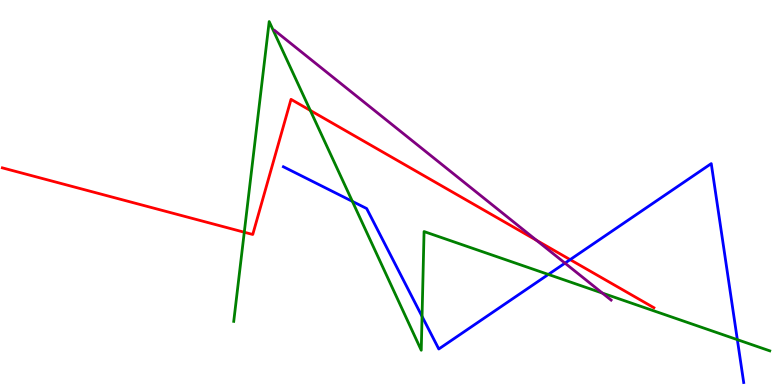[{'lines': ['blue', 'red'], 'intersections': [{'x': 7.36, 'y': 3.26}]}, {'lines': ['green', 'red'], 'intersections': [{'x': 3.15, 'y': 3.97}, {'x': 4.0, 'y': 7.13}]}, {'lines': ['purple', 'red'], 'intersections': [{'x': 6.92, 'y': 3.76}]}, {'lines': ['blue', 'green'], 'intersections': [{'x': 4.55, 'y': 4.77}, {'x': 5.45, 'y': 1.78}, {'x': 7.08, 'y': 2.87}, {'x': 9.51, 'y': 1.18}]}, {'lines': ['blue', 'purple'], 'intersections': [{'x': 7.29, 'y': 3.17}]}, {'lines': ['green', 'purple'], 'intersections': [{'x': 7.77, 'y': 2.39}]}]